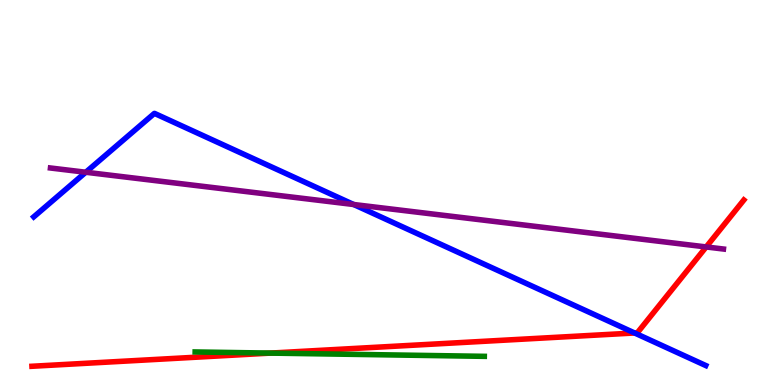[{'lines': ['blue', 'red'], 'intersections': [{'x': 8.19, 'y': 1.35}]}, {'lines': ['green', 'red'], 'intersections': [{'x': 3.49, 'y': 0.829}]}, {'lines': ['purple', 'red'], 'intersections': [{'x': 9.11, 'y': 3.59}]}, {'lines': ['blue', 'green'], 'intersections': []}, {'lines': ['blue', 'purple'], 'intersections': [{'x': 1.11, 'y': 5.53}, {'x': 4.56, 'y': 4.69}]}, {'lines': ['green', 'purple'], 'intersections': []}]